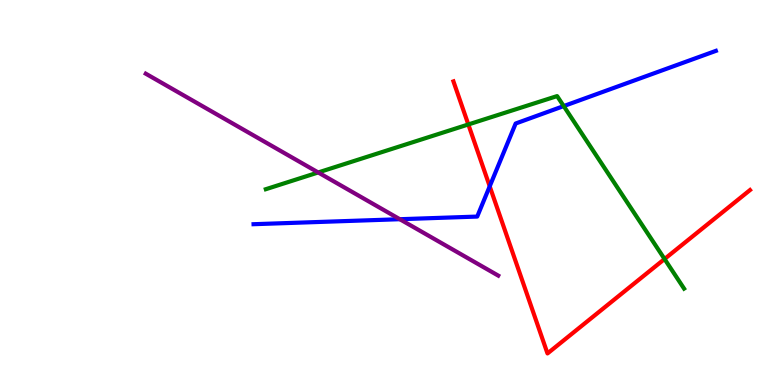[{'lines': ['blue', 'red'], 'intersections': [{'x': 6.32, 'y': 5.16}]}, {'lines': ['green', 'red'], 'intersections': [{'x': 6.04, 'y': 6.77}, {'x': 8.57, 'y': 3.27}]}, {'lines': ['purple', 'red'], 'intersections': []}, {'lines': ['blue', 'green'], 'intersections': [{'x': 7.27, 'y': 7.24}]}, {'lines': ['blue', 'purple'], 'intersections': [{'x': 5.16, 'y': 4.31}]}, {'lines': ['green', 'purple'], 'intersections': [{'x': 4.11, 'y': 5.52}]}]